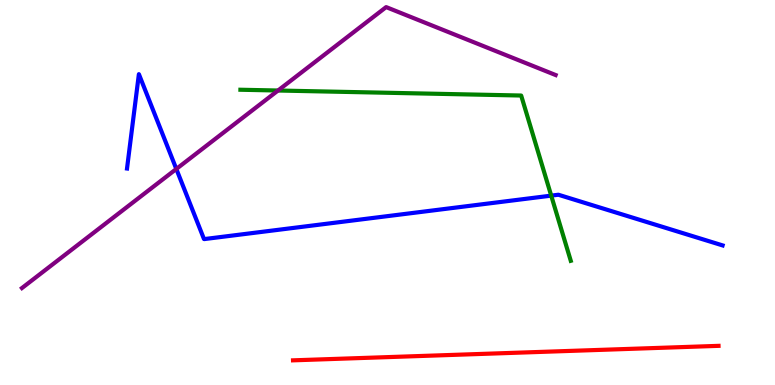[{'lines': ['blue', 'red'], 'intersections': []}, {'lines': ['green', 'red'], 'intersections': []}, {'lines': ['purple', 'red'], 'intersections': []}, {'lines': ['blue', 'green'], 'intersections': [{'x': 7.11, 'y': 4.92}]}, {'lines': ['blue', 'purple'], 'intersections': [{'x': 2.28, 'y': 5.61}]}, {'lines': ['green', 'purple'], 'intersections': [{'x': 3.59, 'y': 7.65}]}]